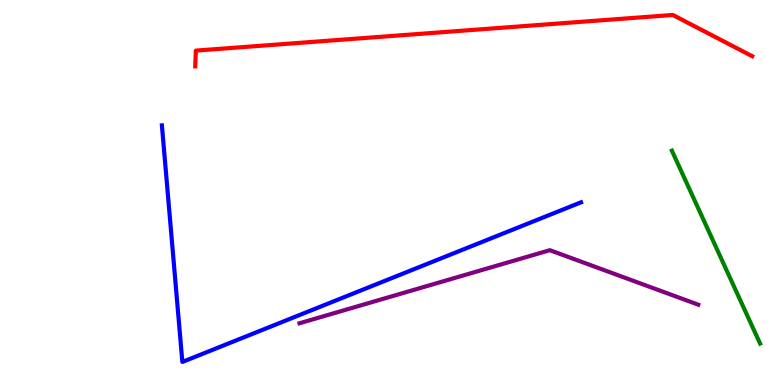[{'lines': ['blue', 'red'], 'intersections': []}, {'lines': ['green', 'red'], 'intersections': []}, {'lines': ['purple', 'red'], 'intersections': []}, {'lines': ['blue', 'green'], 'intersections': []}, {'lines': ['blue', 'purple'], 'intersections': []}, {'lines': ['green', 'purple'], 'intersections': []}]